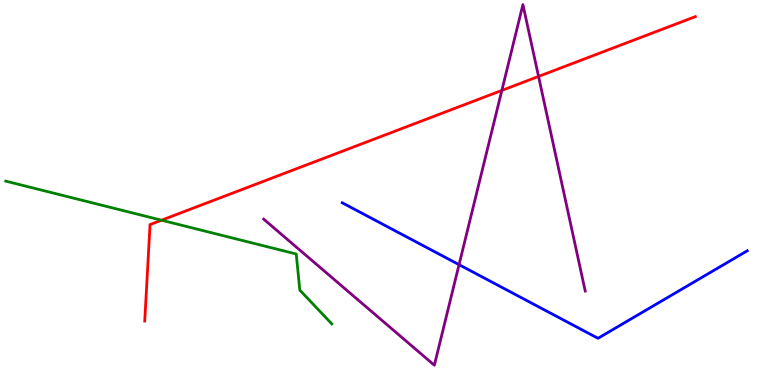[{'lines': ['blue', 'red'], 'intersections': []}, {'lines': ['green', 'red'], 'intersections': [{'x': 2.08, 'y': 4.28}]}, {'lines': ['purple', 'red'], 'intersections': [{'x': 6.48, 'y': 7.65}, {'x': 6.95, 'y': 8.01}]}, {'lines': ['blue', 'green'], 'intersections': []}, {'lines': ['blue', 'purple'], 'intersections': [{'x': 5.92, 'y': 3.13}]}, {'lines': ['green', 'purple'], 'intersections': []}]